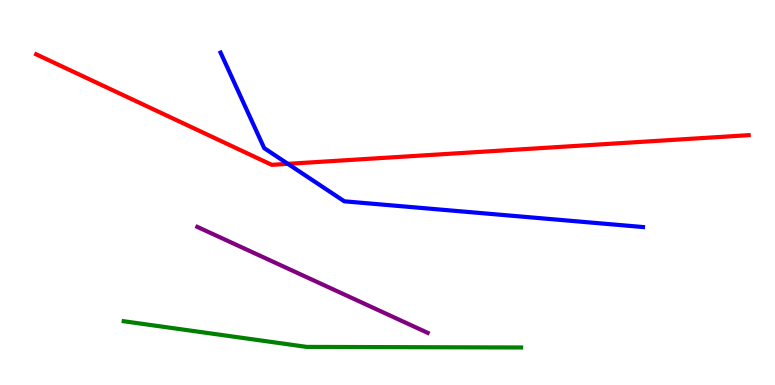[{'lines': ['blue', 'red'], 'intersections': [{'x': 3.71, 'y': 5.74}]}, {'lines': ['green', 'red'], 'intersections': []}, {'lines': ['purple', 'red'], 'intersections': []}, {'lines': ['blue', 'green'], 'intersections': []}, {'lines': ['blue', 'purple'], 'intersections': []}, {'lines': ['green', 'purple'], 'intersections': []}]